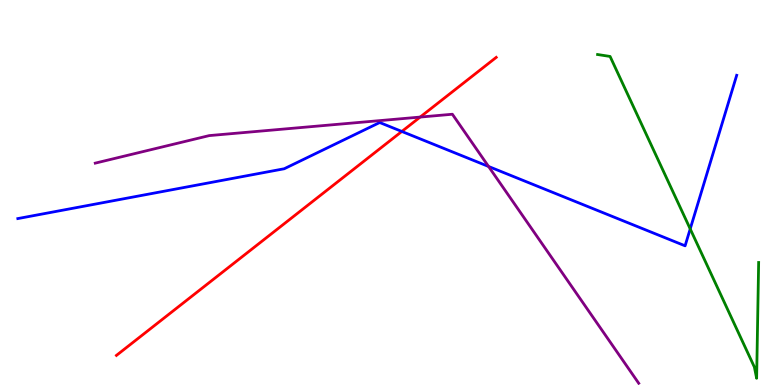[{'lines': ['blue', 'red'], 'intersections': [{'x': 5.18, 'y': 6.59}]}, {'lines': ['green', 'red'], 'intersections': []}, {'lines': ['purple', 'red'], 'intersections': [{'x': 5.42, 'y': 6.96}]}, {'lines': ['blue', 'green'], 'intersections': [{'x': 8.91, 'y': 4.05}]}, {'lines': ['blue', 'purple'], 'intersections': [{'x': 6.3, 'y': 5.68}]}, {'lines': ['green', 'purple'], 'intersections': []}]